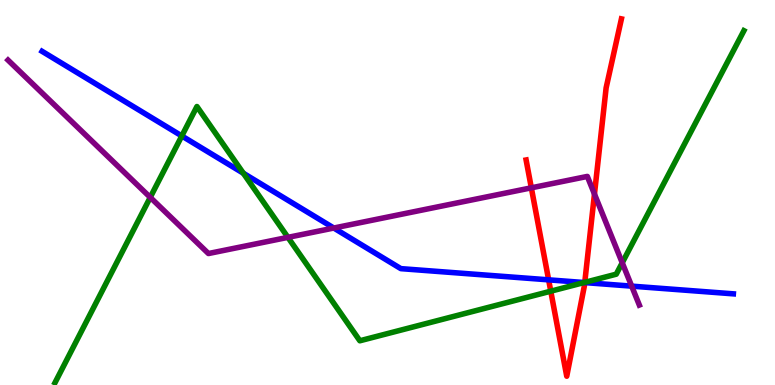[{'lines': ['blue', 'red'], 'intersections': [{'x': 7.08, 'y': 2.73}, {'x': 7.55, 'y': 2.66}]}, {'lines': ['green', 'red'], 'intersections': [{'x': 7.11, 'y': 2.44}, {'x': 7.55, 'y': 2.67}]}, {'lines': ['purple', 'red'], 'intersections': [{'x': 6.86, 'y': 5.12}, {'x': 7.67, 'y': 4.96}]}, {'lines': ['blue', 'green'], 'intersections': [{'x': 2.35, 'y': 6.47}, {'x': 3.14, 'y': 5.5}, {'x': 7.54, 'y': 2.66}]}, {'lines': ['blue', 'purple'], 'intersections': [{'x': 4.31, 'y': 4.08}, {'x': 8.15, 'y': 2.57}]}, {'lines': ['green', 'purple'], 'intersections': [{'x': 1.94, 'y': 4.87}, {'x': 3.72, 'y': 3.83}, {'x': 8.03, 'y': 3.17}]}]